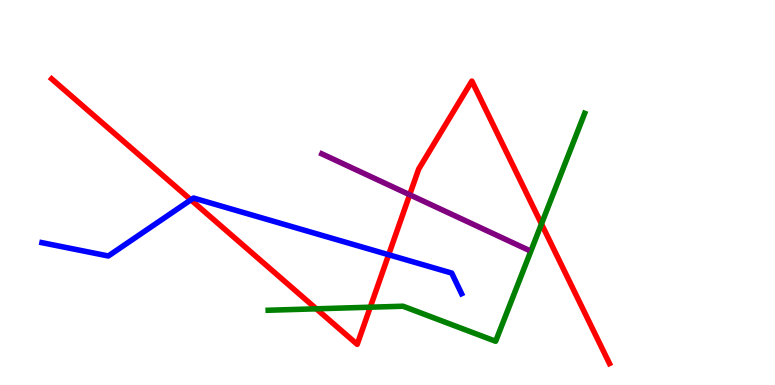[{'lines': ['blue', 'red'], 'intersections': [{'x': 2.46, 'y': 4.81}, {'x': 5.01, 'y': 3.38}]}, {'lines': ['green', 'red'], 'intersections': [{'x': 4.08, 'y': 1.98}, {'x': 4.78, 'y': 2.02}, {'x': 6.99, 'y': 4.18}]}, {'lines': ['purple', 'red'], 'intersections': [{'x': 5.29, 'y': 4.94}]}, {'lines': ['blue', 'green'], 'intersections': []}, {'lines': ['blue', 'purple'], 'intersections': []}, {'lines': ['green', 'purple'], 'intersections': []}]